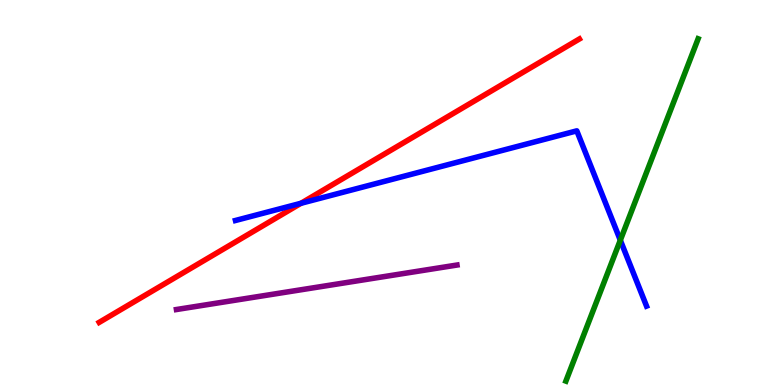[{'lines': ['blue', 'red'], 'intersections': [{'x': 3.88, 'y': 4.72}]}, {'lines': ['green', 'red'], 'intersections': []}, {'lines': ['purple', 'red'], 'intersections': []}, {'lines': ['blue', 'green'], 'intersections': [{'x': 8.0, 'y': 3.76}]}, {'lines': ['blue', 'purple'], 'intersections': []}, {'lines': ['green', 'purple'], 'intersections': []}]